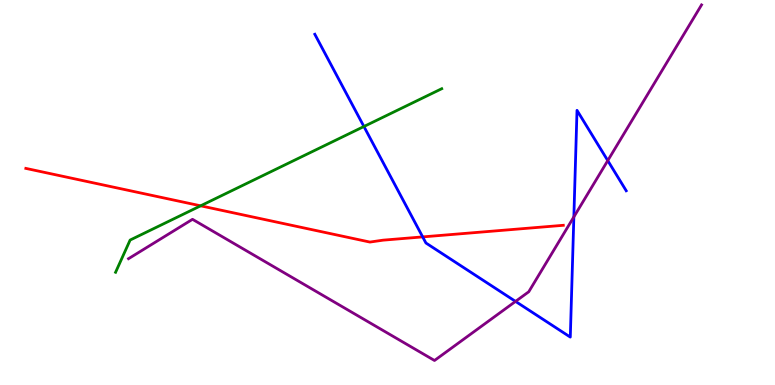[{'lines': ['blue', 'red'], 'intersections': [{'x': 5.45, 'y': 3.85}]}, {'lines': ['green', 'red'], 'intersections': [{'x': 2.59, 'y': 4.65}]}, {'lines': ['purple', 'red'], 'intersections': []}, {'lines': ['blue', 'green'], 'intersections': [{'x': 4.7, 'y': 6.71}]}, {'lines': ['blue', 'purple'], 'intersections': [{'x': 6.65, 'y': 2.17}, {'x': 7.4, 'y': 4.37}, {'x': 7.84, 'y': 5.83}]}, {'lines': ['green', 'purple'], 'intersections': []}]